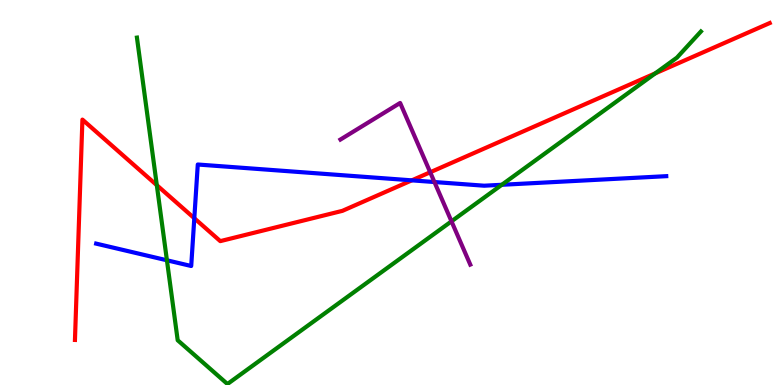[{'lines': ['blue', 'red'], 'intersections': [{'x': 2.51, 'y': 4.33}, {'x': 5.31, 'y': 5.32}]}, {'lines': ['green', 'red'], 'intersections': [{'x': 2.02, 'y': 5.19}, {'x': 8.46, 'y': 8.09}]}, {'lines': ['purple', 'red'], 'intersections': [{'x': 5.55, 'y': 5.53}]}, {'lines': ['blue', 'green'], 'intersections': [{'x': 2.15, 'y': 3.24}, {'x': 6.48, 'y': 5.2}]}, {'lines': ['blue', 'purple'], 'intersections': [{'x': 5.61, 'y': 5.27}]}, {'lines': ['green', 'purple'], 'intersections': [{'x': 5.83, 'y': 4.25}]}]